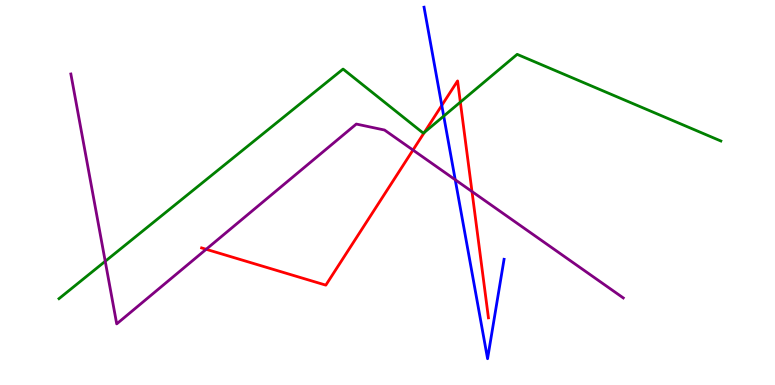[{'lines': ['blue', 'red'], 'intersections': [{'x': 5.7, 'y': 7.26}]}, {'lines': ['green', 'red'], 'intersections': [{'x': 5.48, 'y': 6.56}, {'x': 5.94, 'y': 7.35}]}, {'lines': ['purple', 'red'], 'intersections': [{'x': 2.66, 'y': 3.53}, {'x': 5.33, 'y': 6.1}, {'x': 6.09, 'y': 5.02}]}, {'lines': ['blue', 'green'], 'intersections': [{'x': 5.73, 'y': 6.98}]}, {'lines': ['blue', 'purple'], 'intersections': [{'x': 5.87, 'y': 5.33}]}, {'lines': ['green', 'purple'], 'intersections': [{'x': 1.36, 'y': 3.21}]}]